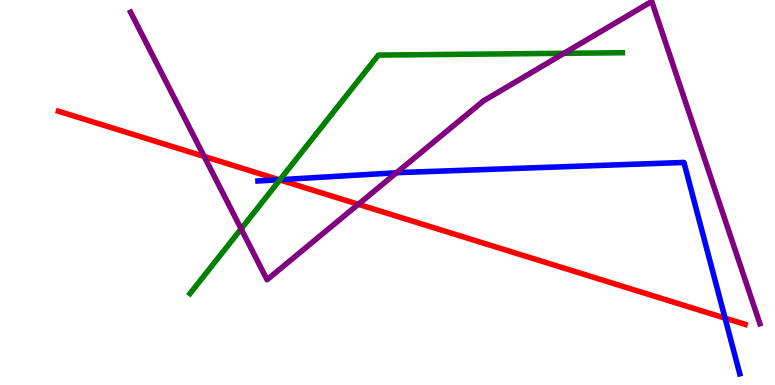[{'lines': ['blue', 'red'], 'intersections': [{'x': 3.6, 'y': 5.33}, {'x': 9.36, 'y': 1.74}]}, {'lines': ['green', 'red'], 'intersections': [{'x': 3.61, 'y': 5.33}]}, {'lines': ['purple', 'red'], 'intersections': [{'x': 2.63, 'y': 5.94}, {'x': 4.62, 'y': 4.69}]}, {'lines': ['blue', 'green'], 'intersections': [{'x': 3.61, 'y': 5.33}]}, {'lines': ['blue', 'purple'], 'intersections': [{'x': 5.12, 'y': 5.51}]}, {'lines': ['green', 'purple'], 'intersections': [{'x': 3.11, 'y': 4.06}, {'x': 7.28, 'y': 8.62}]}]